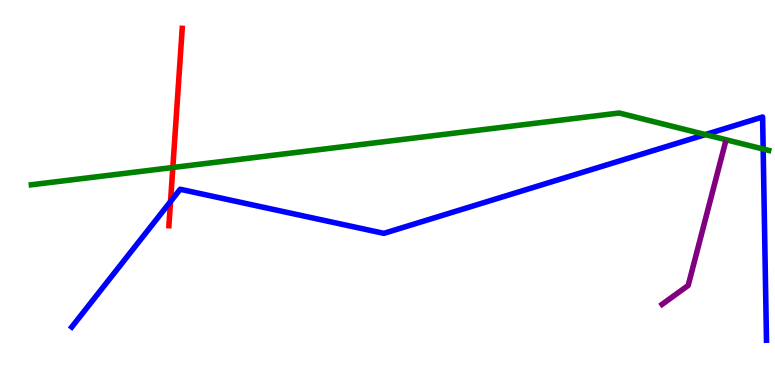[{'lines': ['blue', 'red'], 'intersections': [{'x': 2.2, 'y': 4.77}]}, {'lines': ['green', 'red'], 'intersections': [{'x': 2.23, 'y': 5.65}]}, {'lines': ['purple', 'red'], 'intersections': []}, {'lines': ['blue', 'green'], 'intersections': [{'x': 9.1, 'y': 6.5}, {'x': 9.85, 'y': 6.13}]}, {'lines': ['blue', 'purple'], 'intersections': []}, {'lines': ['green', 'purple'], 'intersections': []}]